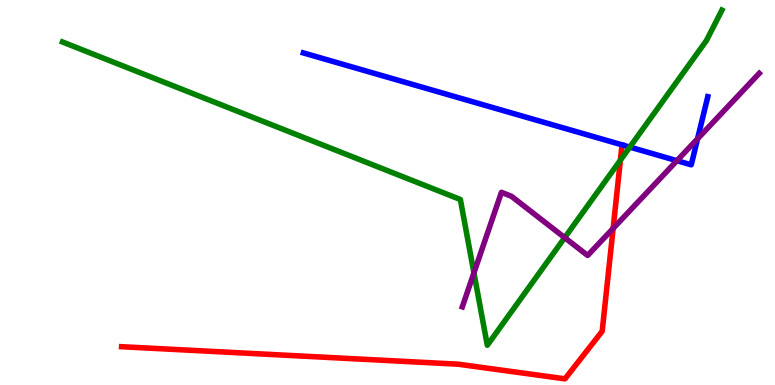[{'lines': ['blue', 'red'], 'intersections': []}, {'lines': ['green', 'red'], 'intersections': [{'x': 8.01, 'y': 5.84}]}, {'lines': ['purple', 'red'], 'intersections': [{'x': 7.91, 'y': 4.07}]}, {'lines': ['blue', 'green'], 'intersections': [{'x': 8.13, 'y': 6.18}]}, {'lines': ['blue', 'purple'], 'intersections': [{'x': 8.73, 'y': 5.83}, {'x': 9.0, 'y': 6.39}]}, {'lines': ['green', 'purple'], 'intersections': [{'x': 6.12, 'y': 2.91}, {'x': 7.29, 'y': 3.83}]}]